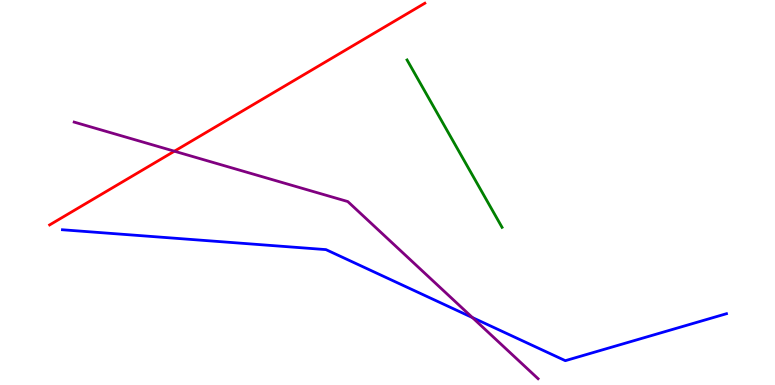[{'lines': ['blue', 'red'], 'intersections': []}, {'lines': ['green', 'red'], 'intersections': []}, {'lines': ['purple', 'red'], 'intersections': [{'x': 2.25, 'y': 6.07}]}, {'lines': ['blue', 'green'], 'intersections': []}, {'lines': ['blue', 'purple'], 'intersections': [{'x': 6.1, 'y': 1.75}]}, {'lines': ['green', 'purple'], 'intersections': []}]